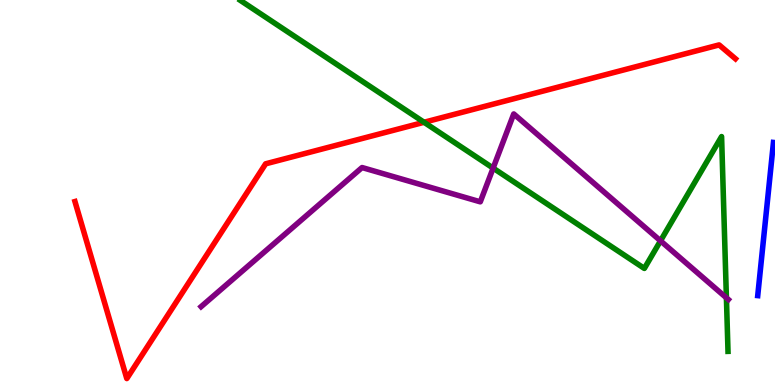[{'lines': ['blue', 'red'], 'intersections': []}, {'lines': ['green', 'red'], 'intersections': [{'x': 5.47, 'y': 6.82}]}, {'lines': ['purple', 'red'], 'intersections': []}, {'lines': ['blue', 'green'], 'intersections': []}, {'lines': ['blue', 'purple'], 'intersections': []}, {'lines': ['green', 'purple'], 'intersections': [{'x': 6.36, 'y': 5.63}, {'x': 8.52, 'y': 3.74}, {'x': 9.37, 'y': 2.26}]}]